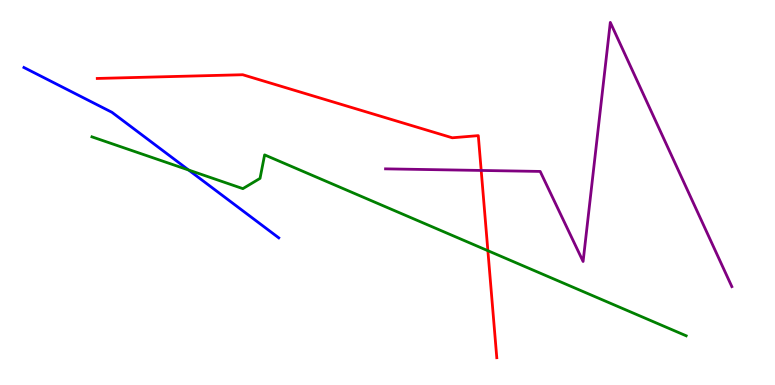[{'lines': ['blue', 'red'], 'intersections': []}, {'lines': ['green', 'red'], 'intersections': [{'x': 6.3, 'y': 3.49}]}, {'lines': ['purple', 'red'], 'intersections': [{'x': 6.21, 'y': 5.57}]}, {'lines': ['blue', 'green'], 'intersections': [{'x': 2.43, 'y': 5.58}]}, {'lines': ['blue', 'purple'], 'intersections': []}, {'lines': ['green', 'purple'], 'intersections': []}]